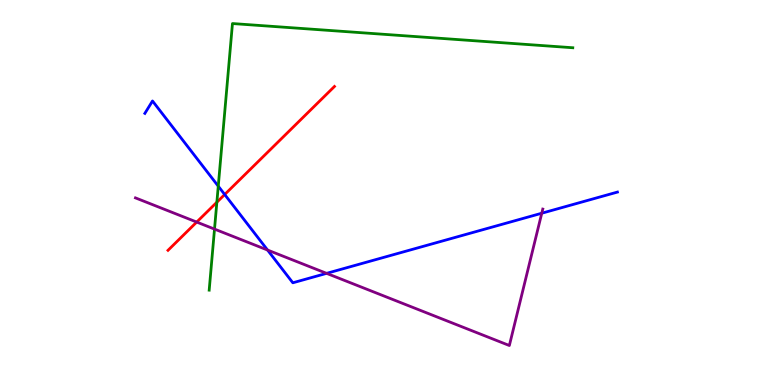[{'lines': ['blue', 'red'], 'intersections': [{'x': 2.9, 'y': 4.95}]}, {'lines': ['green', 'red'], 'intersections': [{'x': 2.8, 'y': 4.75}]}, {'lines': ['purple', 'red'], 'intersections': [{'x': 2.54, 'y': 4.23}]}, {'lines': ['blue', 'green'], 'intersections': [{'x': 2.82, 'y': 5.16}]}, {'lines': ['blue', 'purple'], 'intersections': [{'x': 3.45, 'y': 3.51}, {'x': 4.21, 'y': 2.9}, {'x': 6.99, 'y': 4.46}]}, {'lines': ['green', 'purple'], 'intersections': [{'x': 2.77, 'y': 4.05}]}]